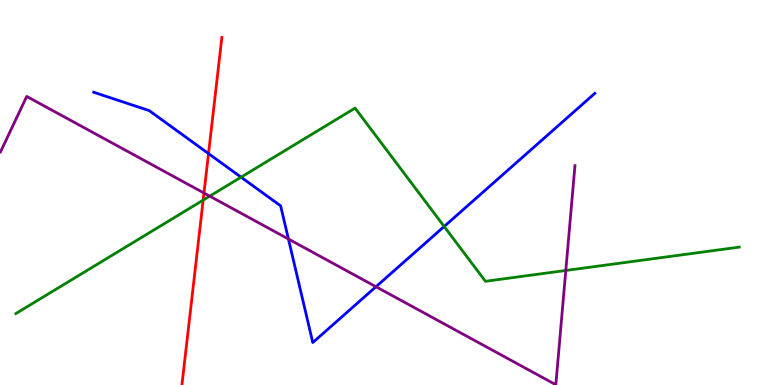[{'lines': ['blue', 'red'], 'intersections': [{'x': 2.69, 'y': 6.01}]}, {'lines': ['green', 'red'], 'intersections': [{'x': 2.62, 'y': 4.8}]}, {'lines': ['purple', 'red'], 'intersections': [{'x': 2.63, 'y': 4.99}]}, {'lines': ['blue', 'green'], 'intersections': [{'x': 3.11, 'y': 5.4}, {'x': 5.73, 'y': 4.12}]}, {'lines': ['blue', 'purple'], 'intersections': [{'x': 3.72, 'y': 3.79}, {'x': 4.85, 'y': 2.55}]}, {'lines': ['green', 'purple'], 'intersections': [{'x': 2.71, 'y': 4.91}, {'x': 7.3, 'y': 2.97}]}]